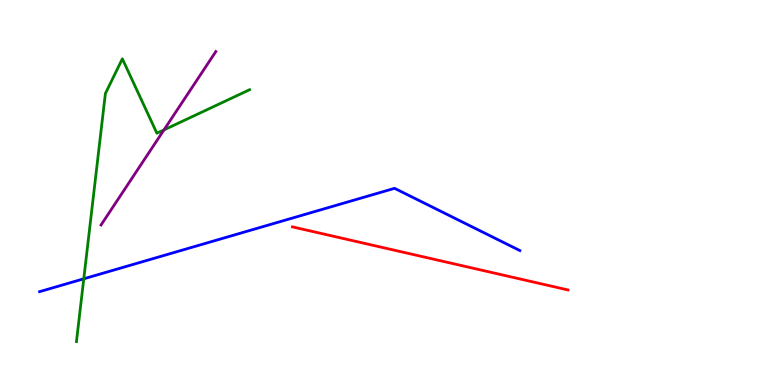[{'lines': ['blue', 'red'], 'intersections': []}, {'lines': ['green', 'red'], 'intersections': []}, {'lines': ['purple', 'red'], 'intersections': []}, {'lines': ['blue', 'green'], 'intersections': [{'x': 1.08, 'y': 2.76}]}, {'lines': ['blue', 'purple'], 'intersections': []}, {'lines': ['green', 'purple'], 'intersections': [{'x': 2.12, 'y': 6.63}]}]